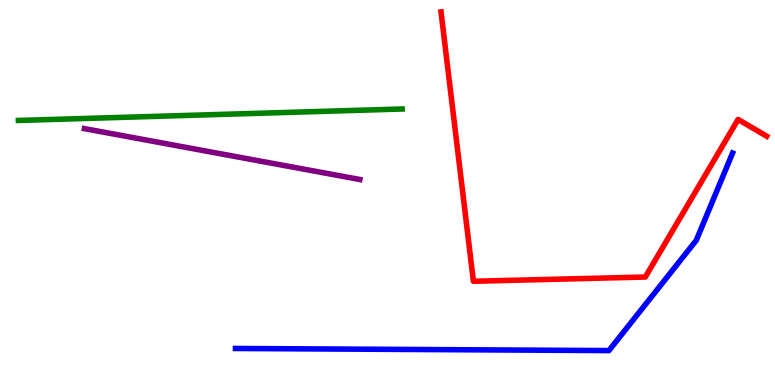[{'lines': ['blue', 'red'], 'intersections': []}, {'lines': ['green', 'red'], 'intersections': []}, {'lines': ['purple', 'red'], 'intersections': []}, {'lines': ['blue', 'green'], 'intersections': []}, {'lines': ['blue', 'purple'], 'intersections': []}, {'lines': ['green', 'purple'], 'intersections': []}]